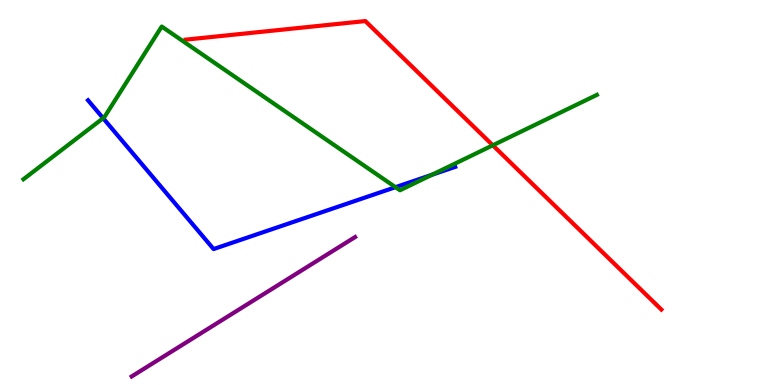[{'lines': ['blue', 'red'], 'intersections': []}, {'lines': ['green', 'red'], 'intersections': [{'x': 6.36, 'y': 6.23}]}, {'lines': ['purple', 'red'], 'intersections': []}, {'lines': ['blue', 'green'], 'intersections': [{'x': 1.33, 'y': 6.93}, {'x': 5.1, 'y': 5.14}, {'x': 5.57, 'y': 5.46}]}, {'lines': ['blue', 'purple'], 'intersections': []}, {'lines': ['green', 'purple'], 'intersections': []}]